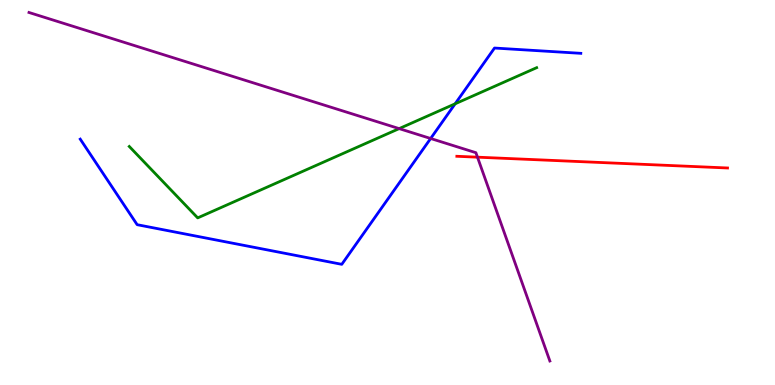[{'lines': ['blue', 'red'], 'intersections': []}, {'lines': ['green', 'red'], 'intersections': []}, {'lines': ['purple', 'red'], 'intersections': [{'x': 6.16, 'y': 5.92}]}, {'lines': ['blue', 'green'], 'intersections': [{'x': 5.87, 'y': 7.3}]}, {'lines': ['blue', 'purple'], 'intersections': [{'x': 5.56, 'y': 6.4}]}, {'lines': ['green', 'purple'], 'intersections': [{'x': 5.15, 'y': 6.66}]}]